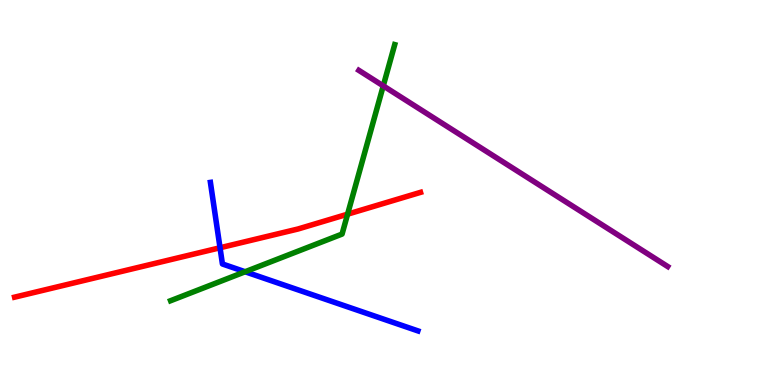[{'lines': ['blue', 'red'], 'intersections': [{'x': 2.84, 'y': 3.56}]}, {'lines': ['green', 'red'], 'intersections': [{'x': 4.49, 'y': 4.44}]}, {'lines': ['purple', 'red'], 'intersections': []}, {'lines': ['blue', 'green'], 'intersections': [{'x': 3.16, 'y': 2.94}]}, {'lines': ['blue', 'purple'], 'intersections': []}, {'lines': ['green', 'purple'], 'intersections': [{'x': 4.95, 'y': 7.77}]}]